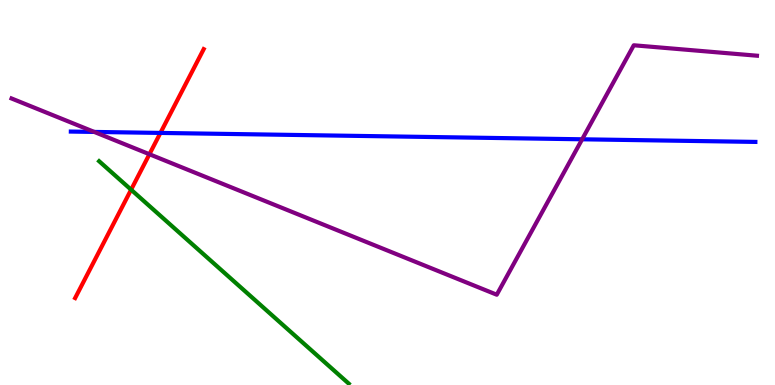[{'lines': ['blue', 'red'], 'intersections': [{'x': 2.07, 'y': 6.55}]}, {'lines': ['green', 'red'], 'intersections': [{'x': 1.69, 'y': 5.07}]}, {'lines': ['purple', 'red'], 'intersections': [{'x': 1.93, 'y': 5.99}]}, {'lines': ['blue', 'green'], 'intersections': []}, {'lines': ['blue', 'purple'], 'intersections': [{'x': 1.22, 'y': 6.57}, {'x': 7.51, 'y': 6.38}]}, {'lines': ['green', 'purple'], 'intersections': []}]